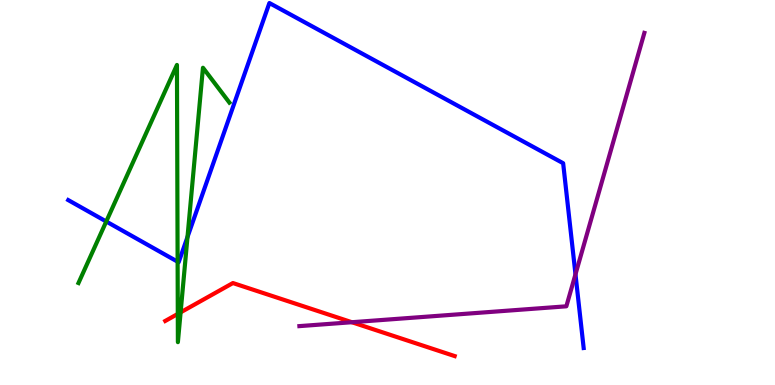[{'lines': ['blue', 'red'], 'intersections': []}, {'lines': ['green', 'red'], 'intersections': [{'x': 2.29, 'y': 1.85}, {'x': 2.33, 'y': 1.89}]}, {'lines': ['purple', 'red'], 'intersections': [{'x': 4.54, 'y': 1.63}]}, {'lines': ['blue', 'green'], 'intersections': [{'x': 1.37, 'y': 4.25}, {'x': 2.29, 'y': 3.2}, {'x': 2.42, 'y': 3.84}]}, {'lines': ['blue', 'purple'], 'intersections': [{'x': 7.43, 'y': 2.88}]}, {'lines': ['green', 'purple'], 'intersections': []}]